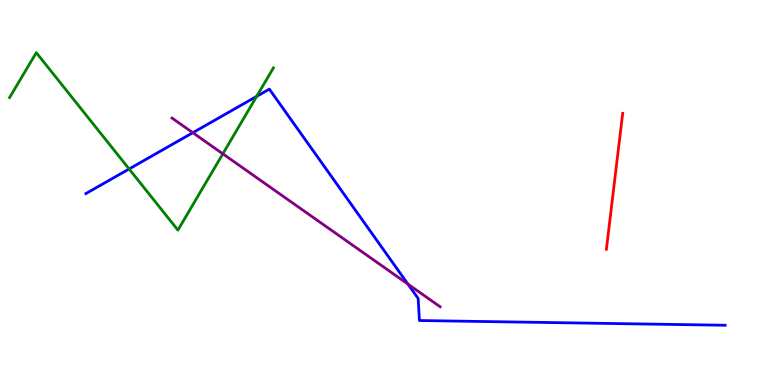[{'lines': ['blue', 'red'], 'intersections': []}, {'lines': ['green', 'red'], 'intersections': []}, {'lines': ['purple', 'red'], 'intersections': []}, {'lines': ['blue', 'green'], 'intersections': [{'x': 1.67, 'y': 5.61}, {'x': 3.31, 'y': 7.5}]}, {'lines': ['blue', 'purple'], 'intersections': [{'x': 2.49, 'y': 6.55}, {'x': 5.26, 'y': 2.62}]}, {'lines': ['green', 'purple'], 'intersections': [{'x': 2.88, 'y': 6.0}]}]